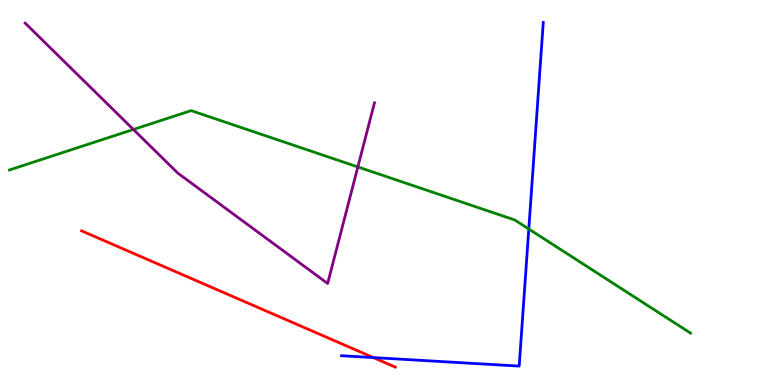[{'lines': ['blue', 'red'], 'intersections': [{'x': 4.82, 'y': 0.712}]}, {'lines': ['green', 'red'], 'intersections': []}, {'lines': ['purple', 'red'], 'intersections': []}, {'lines': ['blue', 'green'], 'intersections': [{'x': 6.82, 'y': 4.05}]}, {'lines': ['blue', 'purple'], 'intersections': []}, {'lines': ['green', 'purple'], 'intersections': [{'x': 1.72, 'y': 6.64}, {'x': 4.62, 'y': 5.66}]}]